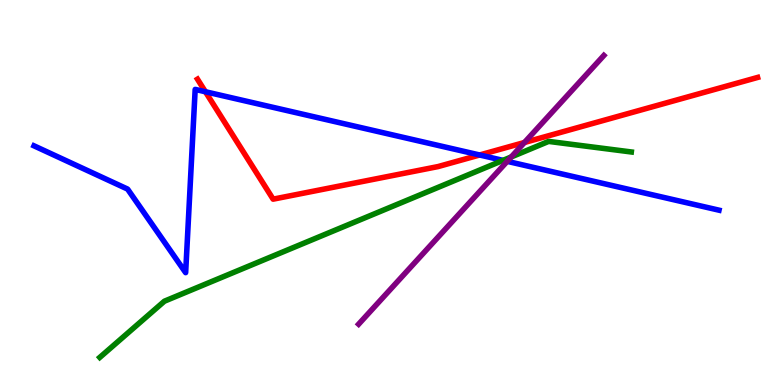[{'lines': ['blue', 'red'], 'intersections': [{'x': 2.65, 'y': 7.62}, {'x': 6.19, 'y': 5.97}]}, {'lines': ['green', 'red'], 'intersections': []}, {'lines': ['purple', 'red'], 'intersections': [{'x': 6.77, 'y': 6.3}]}, {'lines': ['blue', 'green'], 'intersections': [{'x': 6.49, 'y': 5.83}]}, {'lines': ['blue', 'purple'], 'intersections': [{'x': 6.54, 'y': 5.81}]}, {'lines': ['green', 'purple'], 'intersections': [{'x': 6.6, 'y': 5.92}]}]